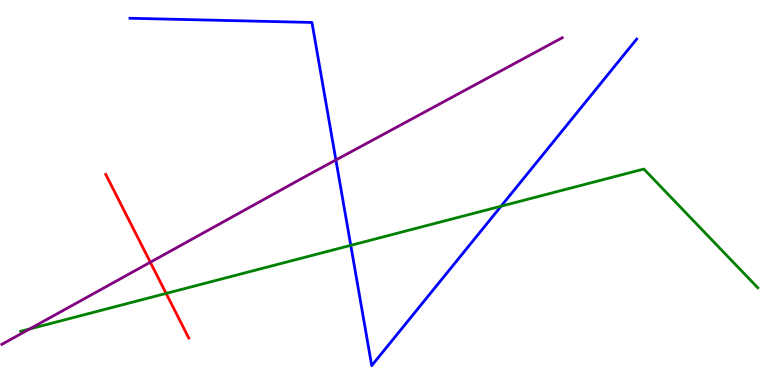[{'lines': ['blue', 'red'], 'intersections': []}, {'lines': ['green', 'red'], 'intersections': [{'x': 2.14, 'y': 2.38}]}, {'lines': ['purple', 'red'], 'intersections': [{'x': 1.94, 'y': 3.19}]}, {'lines': ['blue', 'green'], 'intersections': [{'x': 4.53, 'y': 3.63}, {'x': 6.47, 'y': 4.64}]}, {'lines': ['blue', 'purple'], 'intersections': [{'x': 4.33, 'y': 5.84}]}, {'lines': ['green', 'purple'], 'intersections': [{'x': 0.383, 'y': 1.46}]}]